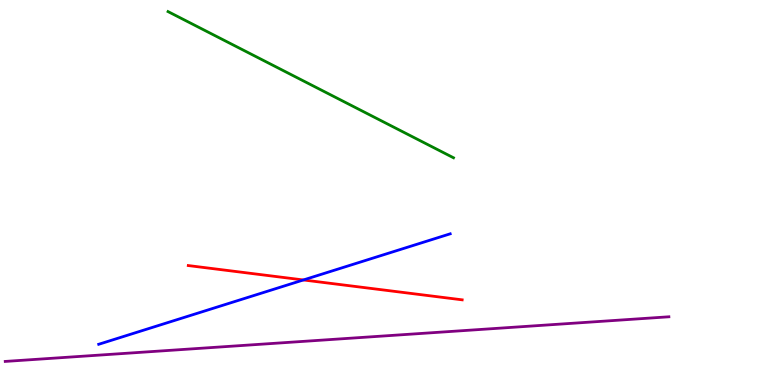[{'lines': ['blue', 'red'], 'intersections': [{'x': 3.91, 'y': 2.73}]}, {'lines': ['green', 'red'], 'intersections': []}, {'lines': ['purple', 'red'], 'intersections': []}, {'lines': ['blue', 'green'], 'intersections': []}, {'lines': ['blue', 'purple'], 'intersections': []}, {'lines': ['green', 'purple'], 'intersections': []}]